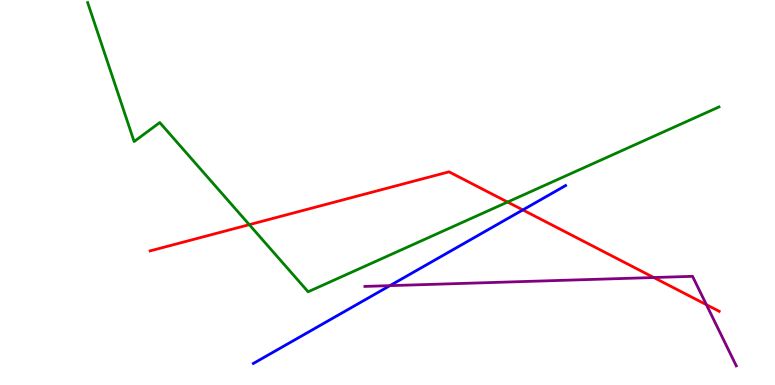[{'lines': ['blue', 'red'], 'intersections': [{'x': 6.75, 'y': 4.55}]}, {'lines': ['green', 'red'], 'intersections': [{'x': 3.22, 'y': 4.16}, {'x': 6.55, 'y': 4.75}]}, {'lines': ['purple', 'red'], 'intersections': [{'x': 8.44, 'y': 2.79}, {'x': 9.11, 'y': 2.09}]}, {'lines': ['blue', 'green'], 'intersections': []}, {'lines': ['blue', 'purple'], 'intersections': [{'x': 5.03, 'y': 2.58}]}, {'lines': ['green', 'purple'], 'intersections': []}]